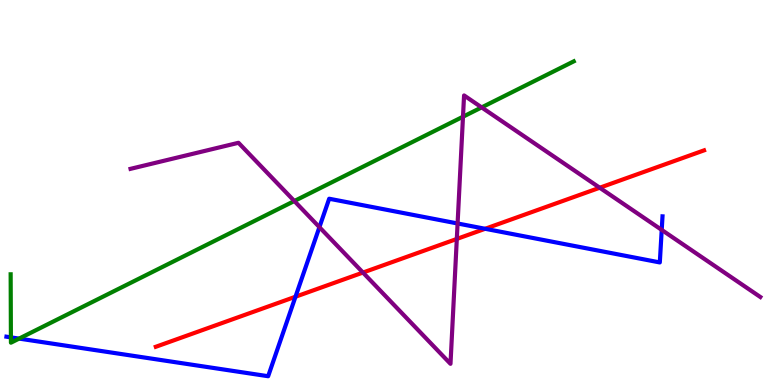[{'lines': ['blue', 'red'], 'intersections': [{'x': 3.81, 'y': 2.29}, {'x': 6.26, 'y': 4.06}]}, {'lines': ['green', 'red'], 'intersections': []}, {'lines': ['purple', 'red'], 'intersections': [{'x': 4.68, 'y': 2.92}, {'x': 5.89, 'y': 3.79}, {'x': 7.74, 'y': 5.12}]}, {'lines': ['blue', 'green'], 'intersections': [{'x': 0.141, 'y': 1.24}, {'x': 0.246, 'y': 1.21}]}, {'lines': ['blue', 'purple'], 'intersections': [{'x': 4.12, 'y': 4.1}, {'x': 5.9, 'y': 4.2}, {'x': 8.54, 'y': 4.03}]}, {'lines': ['green', 'purple'], 'intersections': [{'x': 3.8, 'y': 4.78}, {'x': 5.97, 'y': 6.97}, {'x': 6.21, 'y': 7.21}]}]